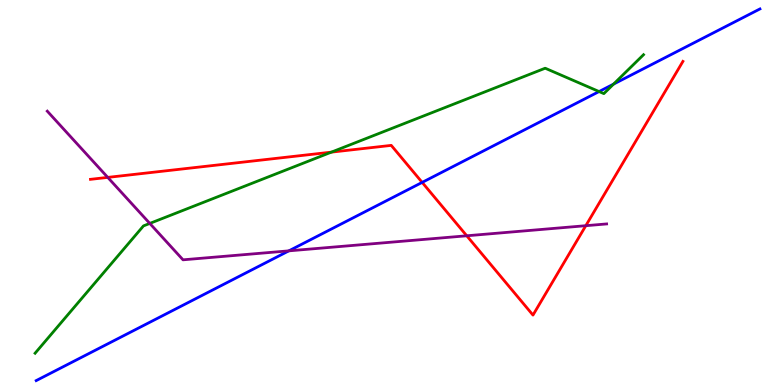[{'lines': ['blue', 'red'], 'intersections': [{'x': 5.45, 'y': 5.26}]}, {'lines': ['green', 'red'], 'intersections': [{'x': 4.28, 'y': 6.05}]}, {'lines': ['purple', 'red'], 'intersections': [{'x': 1.39, 'y': 5.39}, {'x': 6.02, 'y': 3.88}, {'x': 7.56, 'y': 4.14}]}, {'lines': ['blue', 'green'], 'intersections': [{'x': 7.73, 'y': 7.62}, {'x': 7.92, 'y': 7.81}]}, {'lines': ['blue', 'purple'], 'intersections': [{'x': 3.73, 'y': 3.48}]}, {'lines': ['green', 'purple'], 'intersections': [{'x': 1.93, 'y': 4.2}]}]